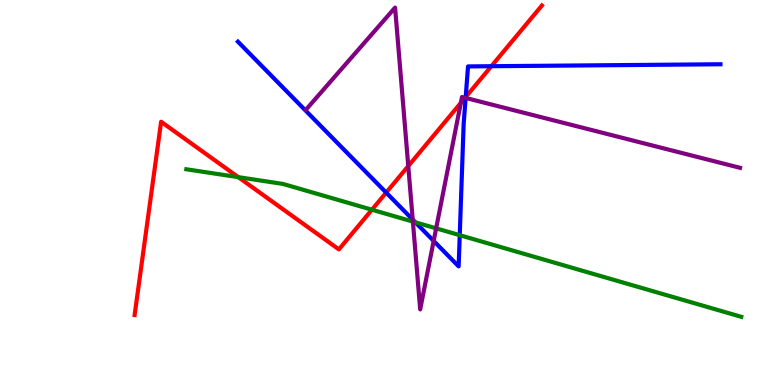[{'lines': ['blue', 'red'], 'intersections': [{'x': 4.98, 'y': 5.0}, {'x': 6.01, 'y': 7.48}, {'x': 6.34, 'y': 8.28}]}, {'lines': ['green', 'red'], 'intersections': [{'x': 3.07, 'y': 5.4}, {'x': 4.8, 'y': 4.55}]}, {'lines': ['purple', 'red'], 'intersections': [{'x': 5.27, 'y': 5.69}, {'x': 5.95, 'y': 7.33}, {'x': 6.0, 'y': 7.46}]}, {'lines': ['blue', 'green'], 'intersections': [{'x': 5.36, 'y': 4.23}, {'x': 5.93, 'y': 3.89}]}, {'lines': ['blue', 'purple'], 'intersections': [{'x': 5.33, 'y': 4.3}, {'x': 5.6, 'y': 3.74}, {'x': 6.01, 'y': 7.46}]}, {'lines': ['green', 'purple'], 'intersections': [{'x': 5.33, 'y': 4.24}, {'x': 5.63, 'y': 4.07}]}]